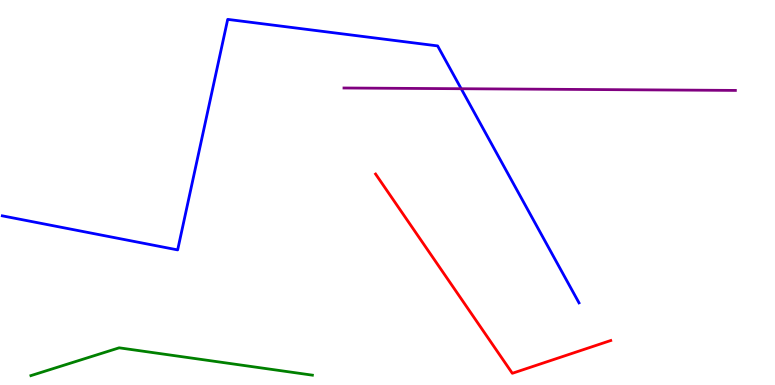[{'lines': ['blue', 'red'], 'intersections': []}, {'lines': ['green', 'red'], 'intersections': []}, {'lines': ['purple', 'red'], 'intersections': []}, {'lines': ['blue', 'green'], 'intersections': []}, {'lines': ['blue', 'purple'], 'intersections': [{'x': 5.95, 'y': 7.7}]}, {'lines': ['green', 'purple'], 'intersections': []}]